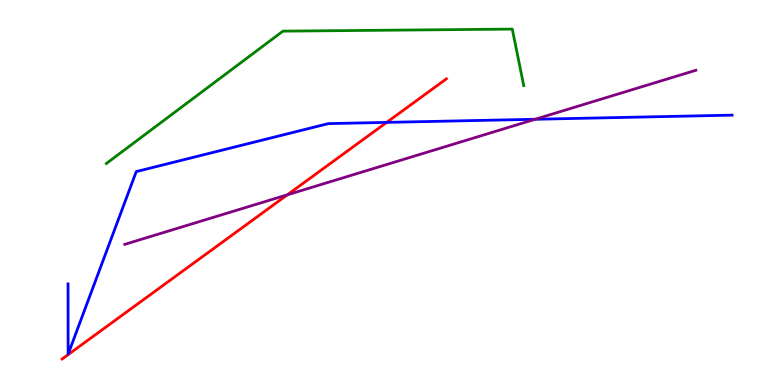[{'lines': ['blue', 'red'], 'intersections': [{'x': 4.99, 'y': 6.82}]}, {'lines': ['green', 'red'], 'intersections': []}, {'lines': ['purple', 'red'], 'intersections': [{'x': 3.71, 'y': 4.94}]}, {'lines': ['blue', 'green'], 'intersections': []}, {'lines': ['blue', 'purple'], 'intersections': [{'x': 6.91, 'y': 6.9}]}, {'lines': ['green', 'purple'], 'intersections': []}]